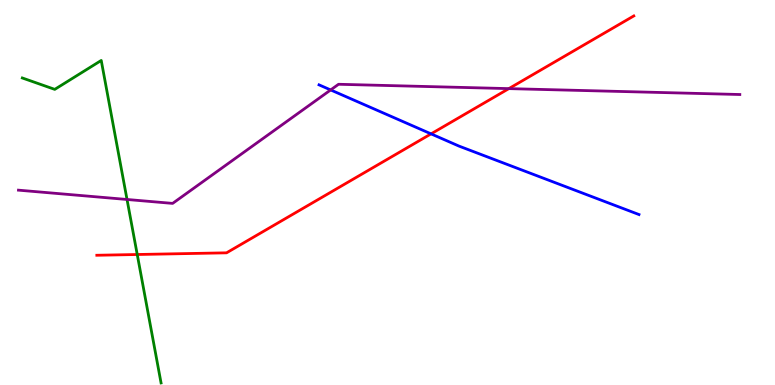[{'lines': ['blue', 'red'], 'intersections': [{'x': 5.56, 'y': 6.52}]}, {'lines': ['green', 'red'], 'intersections': [{'x': 1.77, 'y': 3.39}]}, {'lines': ['purple', 'red'], 'intersections': [{'x': 6.57, 'y': 7.7}]}, {'lines': ['blue', 'green'], 'intersections': []}, {'lines': ['blue', 'purple'], 'intersections': [{'x': 4.27, 'y': 7.66}]}, {'lines': ['green', 'purple'], 'intersections': [{'x': 1.64, 'y': 4.82}]}]